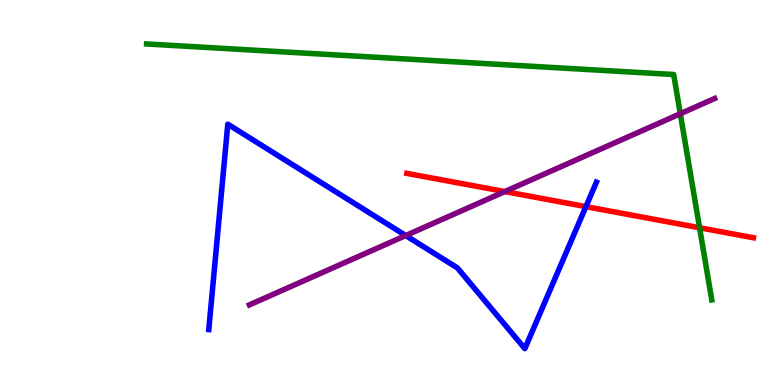[{'lines': ['blue', 'red'], 'intersections': [{'x': 7.56, 'y': 4.63}]}, {'lines': ['green', 'red'], 'intersections': [{'x': 9.03, 'y': 4.08}]}, {'lines': ['purple', 'red'], 'intersections': [{'x': 6.51, 'y': 5.02}]}, {'lines': ['blue', 'green'], 'intersections': []}, {'lines': ['blue', 'purple'], 'intersections': [{'x': 5.24, 'y': 3.88}]}, {'lines': ['green', 'purple'], 'intersections': [{'x': 8.78, 'y': 7.05}]}]